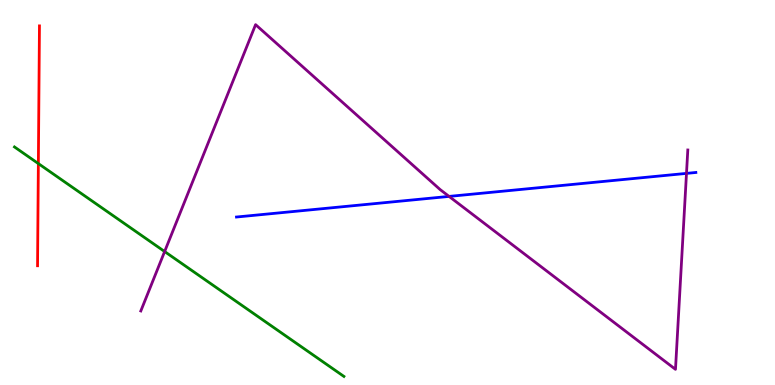[{'lines': ['blue', 'red'], 'intersections': []}, {'lines': ['green', 'red'], 'intersections': [{'x': 0.495, 'y': 5.75}]}, {'lines': ['purple', 'red'], 'intersections': []}, {'lines': ['blue', 'green'], 'intersections': []}, {'lines': ['blue', 'purple'], 'intersections': [{'x': 5.79, 'y': 4.9}, {'x': 8.86, 'y': 5.5}]}, {'lines': ['green', 'purple'], 'intersections': [{'x': 2.12, 'y': 3.47}]}]